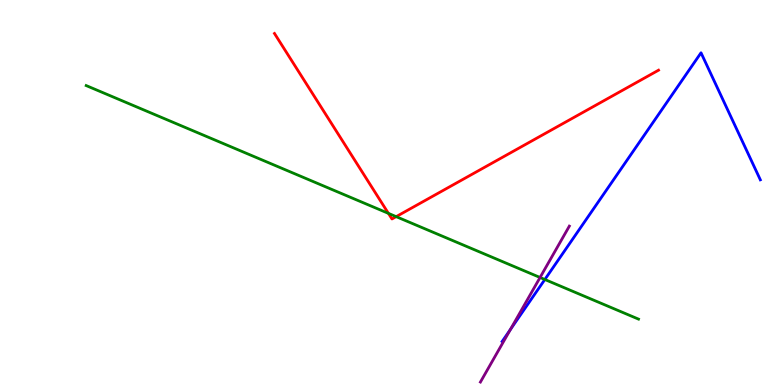[{'lines': ['blue', 'red'], 'intersections': []}, {'lines': ['green', 'red'], 'intersections': [{'x': 5.01, 'y': 4.46}, {'x': 5.11, 'y': 4.37}]}, {'lines': ['purple', 'red'], 'intersections': []}, {'lines': ['blue', 'green'], 'intersections': [{'x': 7.03, 'y': 2.74}]}, {'lines': ['blue', 'purple'], 'intersections': [{'x': 6.59, 'y': 1.44}]}, {'lines': ['green', 'purple'], 'intersections': [{'x': 6.97, 'y': 2.79}]}]